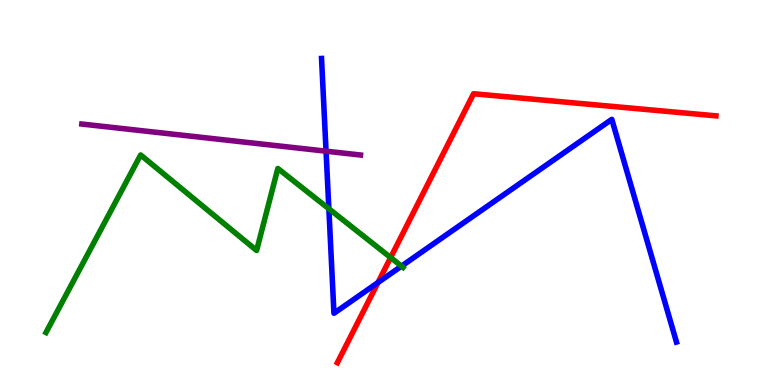[{'lines': ['blue', 'red'], 'intersections': [{'x': 4.88, 'y': 2.66}]}, {'lines': ['green', 'red'], 'intersections': [{'x': 5.04, 'y': 3.31}]}, {'lines': ['purple', 'red'], 'intersections': []}, {'lines': ['blue', 'green'], 'intersections': [{'x': 4.24, 'y': 4.58}, {'x': 5.18, 'y': 3.09}]}, {'lines': ['blue', 'purple'], 'intersections': [{'x': 4.21, 'y': 6.07}]}, {'lines': ['green', 'purple'], 'intersections': []}]